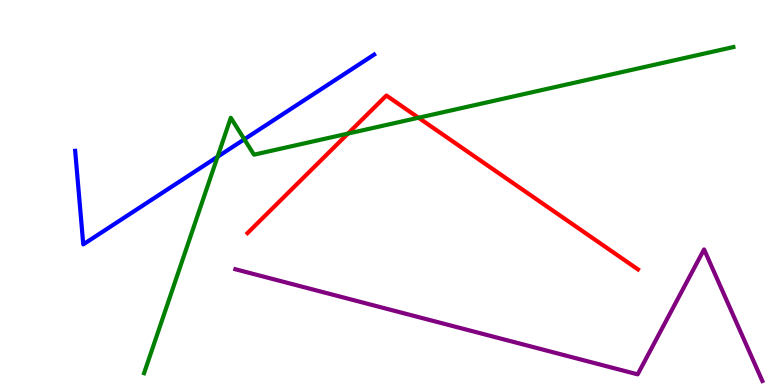[{'lines': ['blue', 'red'], 'intersections': []}, {'lines': ['green', 'red'], 'intersections': [{'x': 4.49, 'y': 6.53}, {'x': 5.4, 'y': 6.94}]}, {'lines': ['purple', 'red'], 'intersections': []}, {'lines': ['blue', 'green'], 'intersections': [{'x': 2.81, 'y': 5.93}, {'x': 3.15, 'y': 6.38}]}, {'lines': ['blue', 'purple'], 'intersections': []}, {'lines': ['green', 'purple'], 'intersections': []}]